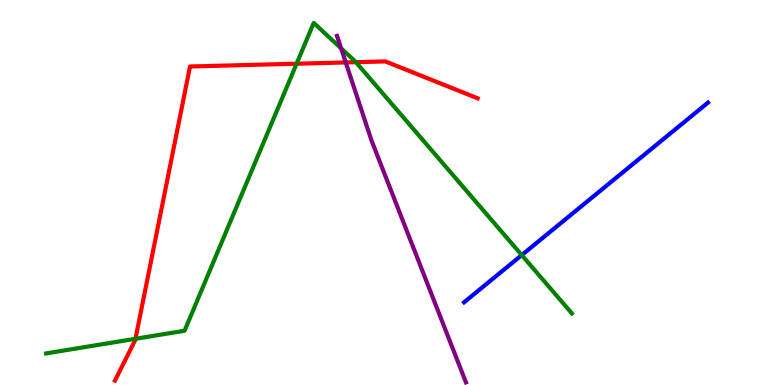[{'lines': ['blue', 'red'], 'intersections': []}, {'lines': ['green', 'red'], 'intersections': [{'x': 1.75, 'y': 1.2}, {'x': 3.83, 'y': 8.35}, {'x': 4.59, 'y': 8.39}]}, {'lines': ['purple', 'red'], 'intersections': [{'x': 4.46, 'y': 8.38}]}, {'lines': ['blue', 'green'], 'intersections': [{'x': 6.73, 'y': 3.37}]}, {'lines': ['blue', 'purple'], 'intersections': []}, {'lines': ['green', 'purple'], 'intersections': [{'x': 4.4, 'y': 8.74}]}]